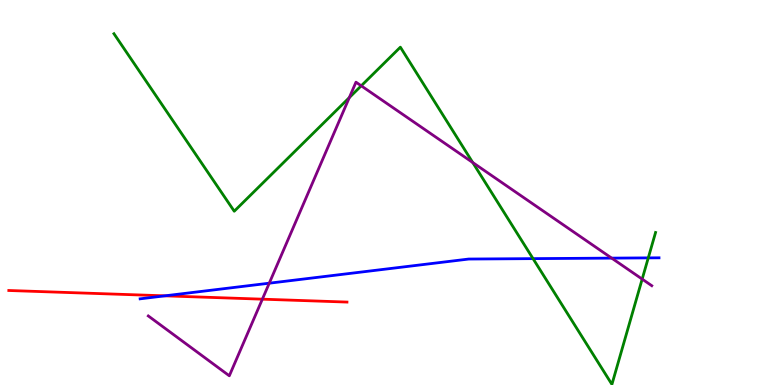[{'lines': ['blue', 'red'], 'intersections': [{'x': 2.13, 'y': 2.32}]}, {'lines': ['green', 'red'], 'intersections': []}, {'lines': ['purple', 'red'], 'intersections': [{'x': 3.39, 'y': 2.23}]}, {'lines': ['blue', 'green'], 'intersections': [{'x': 6.88, 'y': 3.28}, {'x': 8.36, 'y': 3.3}]}, {'lines': ['blue', 'purple'], 'intersections': [{'x': 3.47, 'y': 2.64}, {'x': 7.89, 'y': 3.3}]}, {'lines': ['green', 'purple'], 'intersections': [{'x': 4.51, 'y': 7.47}, {'x': 4.66, 'y': 7.77}, {'x': 6.1, 'y': 5.78}, {'x': 8.29, 'y': 2.75}]}]